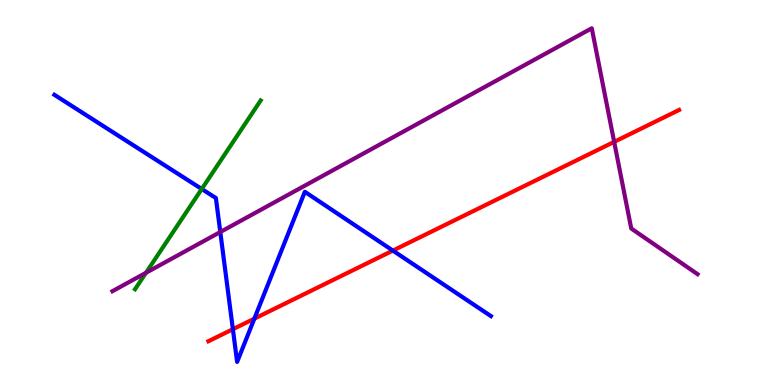[{'lines': ['blue', 'red'], 'intersections': [{'x': 3.0, 'y': 1.45}, {'x': 3.28, 'y': 1.72}, {'x': 5.07, 'y': 3.49}]}, {'lines': ['green', 'red'], 'intersections': []}, {'lines': ['purple', 'red'], 'intersections': [{'x': 7.92, 'y': 6.32}]}, {'lines': ['blue', 'green'], 'intersections': [{'x': 2.6, 'y': 5.09}]}, {'lines': ['blue', 'purple'], 'intersections': [{'x': 2.84, 'y': 3.97}]}, {'lines': ['green', 'purple'], 'intersections': [{'x': 1.88, 'y': 2.91}]}]